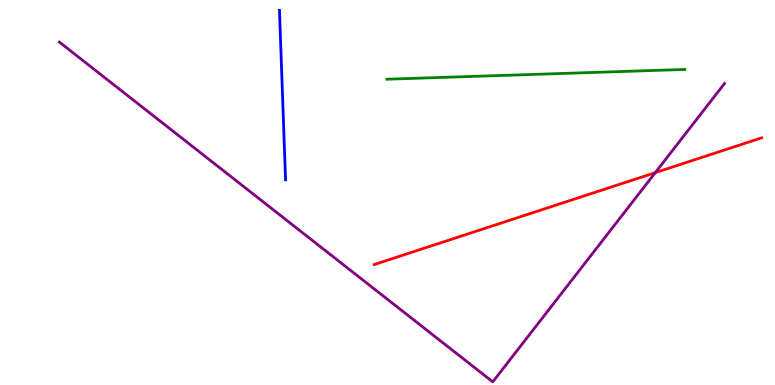[{'lines': ['blue', 'red'], 'intersections': []}, {'lines': ['green', 'red'], 'intersections': []}, {'lines': ['purple', 'red'], 'intersections': [{'x': 8.46, 'y': 5.52}]}, {'lines': ['blue', 'green'], 'intersections': []}, {'lines': ['blue', 'purple'], 'intersections': []}, {'lines': ['green', 'purple'], 'intersections': []}]